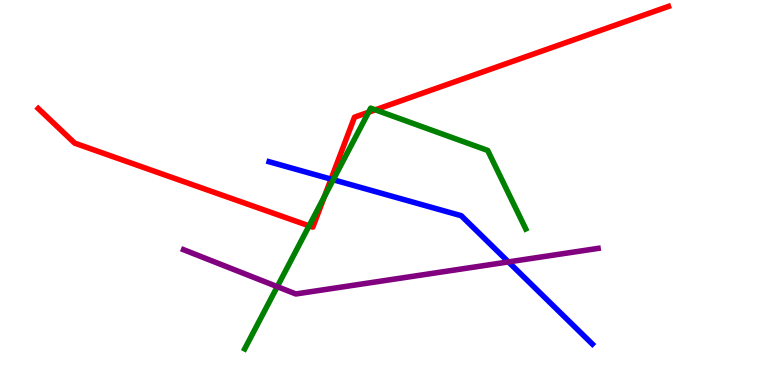[{'lines': ['blue', 'red'], 'intersections': [{'x': 4.27, 'y': 5.35}]}, {'lines': ['green', 'red'], 'intersections': [{'x': 3.99, 'y': 4.13}, {'x': 4.19, 'y': 4.89}, {'x': 4.76, 'y': 7.09}, {'x': 4.84, 'y': 7.15}]}, {'lines': ['purple', 'red'], 'intersections': []}, {'lines': ['blue', 'green'], 'intersections': [{'x': 4.3, 'y': 5.33}]}, {'lines': ['blue', 'purple'], 'intersections': [{'x': 6.56, 'y': 3.2}]}, {'lines': ['green', 'purple'], 'intersections': [{'x': 3.58, 'y': 2.55}]}]